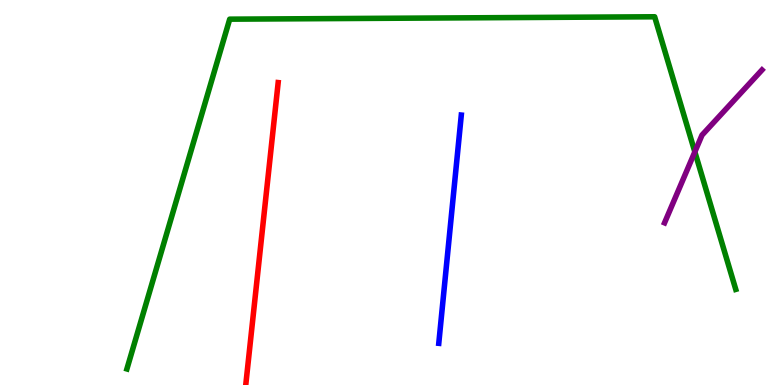[{'lines': ['blue', 'red'], 'intersections': []}, {'lines': ['green', 'red'], 'intersections': []}, {'lines': ['purple', 'red'], 'intersections': []}, {'lines': ['blue', 'green'], 'intersections': []}, {'lines': ['blue', 'purple'], 'intersections': []}, {'lines': ['green', 'purple'], 'intersections': [{'x': 8.97, 'y': 6.05}]}]